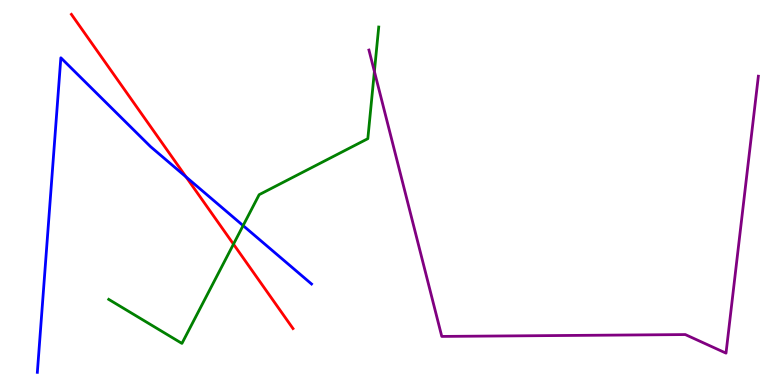[{'lines': ['blue', 'red'], 'intersections': [{'x': 2.4, 'y': 5.4}]}, {'lines': ['green', 'red'], 'intersections': [{'x': 3.01, 'y': 3.66}]}, {'lines': ['purple', 'red'], 'intersections': []}, {'lines': ['blue', 'green'], 'intersections': [{'x': 3.14, 'y': 4.14}]}, {'lines': ['blue', 'purple'], 'intersections': []}, {'lines': ['green', 'purple'], 'intersections': [{'x': 4.83, 'y': 8.14}]}]